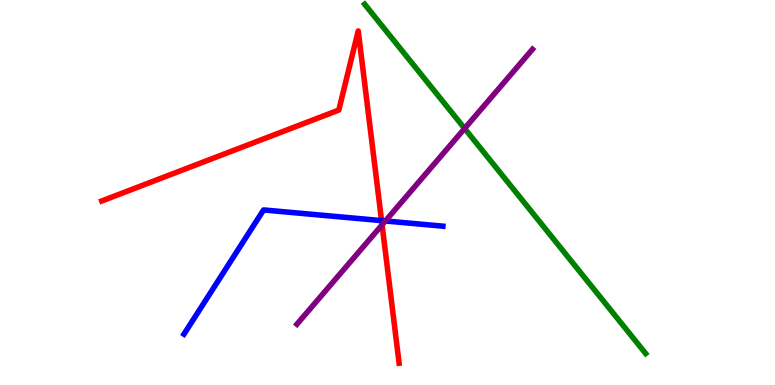[{'lines': ['blue', 'red'], 'intersections': [{'x': 4.92, 'y': 4.27}]}, {'lines': ['green', 'red'], 'intersections': []}, {'lines': ['purple', 'red'], 'intersections': [{'x': 4.93, 'y': 4.16}]}, {'lines': ['blue', 'green'], 'intersections': []}, {'lines': ['blue', 'purple'], 'intersections': [{'x': 4.97, 'y': 4.26}]}, {'lines': ['green', 'purple'], 'intersections': [{'x': 6.0, 'y': 6.66}]}]